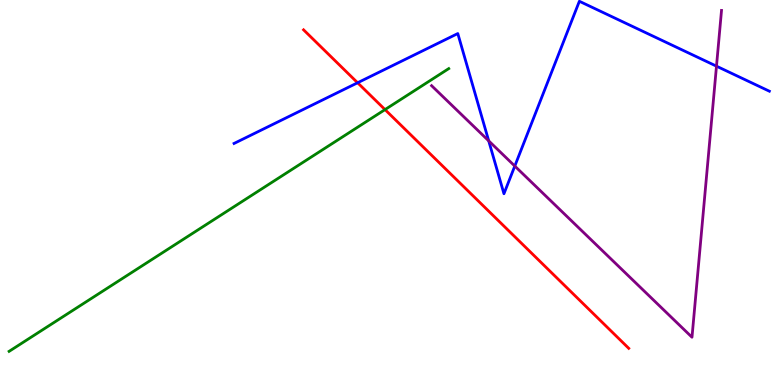[{'lines': ['blue', 'red'], 'intersections': [{'x': 4.61, 'y': 7.85}]}, {'lines': ['green', 'red'], 'intersections': [{'x': 4.97, 'y': 7.15}]}, {'lines': ['purple', 'red'], 'intersections': []}, {'lines': ['blue', 'green'], 'intersections': []}, {'lines': ['blue', 'purple'], 'intersections': [{'x': 6.31, 'y': 6.34}, {'x': 6.64, 'y': 5.69}, {'x': 9.24, 'y': 8.28}]}, {'lines': ['green', 'purple'], 'intersections': []}]